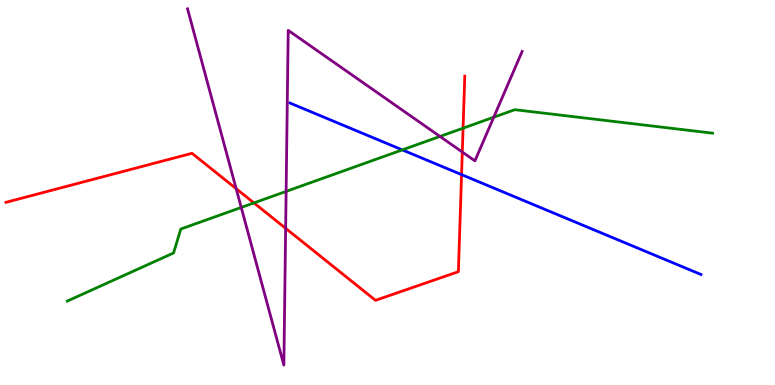[{'lines': ['blue', 'red'], 'intersections': [{'x': 5.96, 'y': 5.46}]}, {'lines': ['green', 'red'], 'intersections': [{'x': 3.28, 'y': 4.73}, {'x': 5.98, 'y': 6.67}]}, {'lines': ['purple', 'red'], 'intersections': [{'x': 3.05, 'y': 5.1}, {'x': 3.69, 'y': 4.07}, {'x': 5.97, 'y': 6.05}]}, {'lines': ['blue', 'green'], 'intersections': [{'x': 5.19, 'y': 6.11}]}, {'lines': ['blue', 'purple'], 'intersections': []}, {'lines': ['green', 'purple'], 'intersections': [{'x': 3.11, 'y': 4.61}, {'x': 3.69, 'y': 5.03}, {'x': 5.68, 'y': 6.46}, {'x': 6.37, 'y': 6.96}]}]